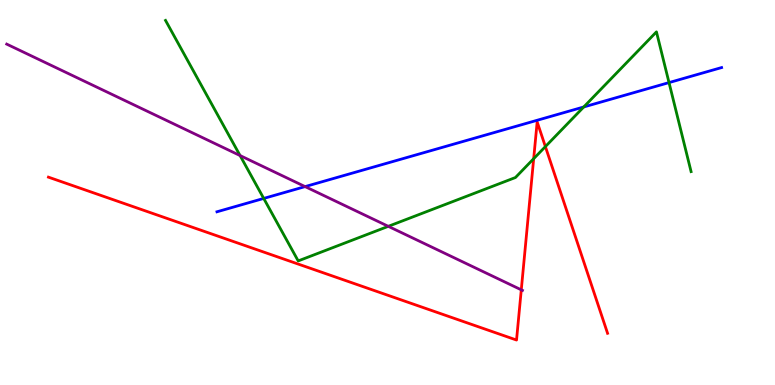[{'lines': ['blue', 'red'], 'intersections': []}, {'lines': ['green', 'red'], 'intersections': [{'x': 6.89, 'y': 5.88}, {'x': 7.04, 'y': 6.19}]}, {'lines': ['purple', 'red'], 'intersections': [{'x': 6.73, 'y': 2.47}]}, {'lines': ['blue', 'green'], 'intersections': [{'x': 3.4, 'y': 4.85}, {'x': 7.53, 'y': 7.22}, {'x': 8.63, 'y': 7.85}]}, {'lines': ['blue', 'purple'], 'intersections': [{'x': 3.94, 'y': 5.15}]}, {'lines': ['green', 'purple'], 'intersections': [{'x': 3.1, 'y': 5.96}, {'x': 5.01, 'y': 4.12}]}]